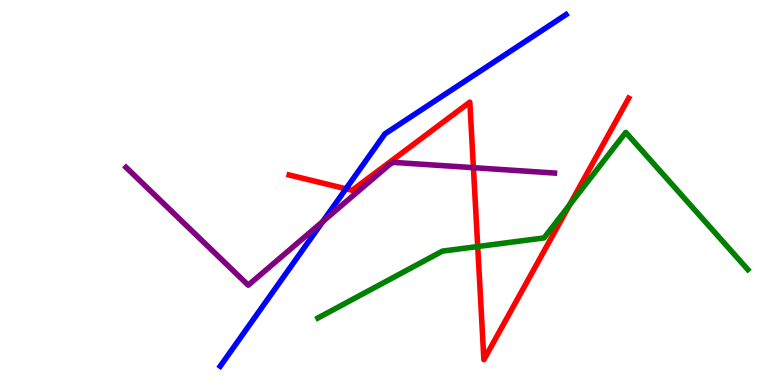[{'lines': ['blue', 'red'], 'intersections': [{'x': 4.46, 'y': 5.1}]}, {'lines': ['green', 'red'], 'intersections': [{'x': 6.16, 'y': 3.6}, {'x': 7.35, 'y': 4.68}]}, {'lines': ['purple', 'red'], 'intersections': [{'x': 6.11, 'y': 5.64}]}, {'lines': ['blue', 'green'], 'intersections': []}, {'lines': ['blue', 'purple'], 'intersections': [{'x': 4.17, 'y': 4.25}]}, {'lines': ['green', 'purple'], 'intersections': []}]